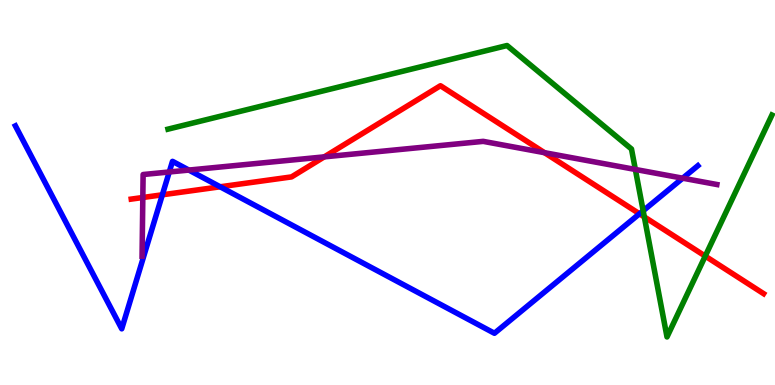[{'lines': ['blue', 'red'], 'intersections': [{'x': 2.09, 'y': 4.94}, {'x': 2.84, 'y': 5.15}, {'x': 8.25, 'y': 4.45}]}, {'lines': ['green', 'red'], 'intersections': [{'x': 8.31, 'y': 4.37}, {'x': 9.1, 'y': 3.35}]}, {'lines': ['purple', 'red'], 'intersections': [{'x': 1.84, 'y': 4.87}, {'x': 4.18, 'y': 5.93}, {'x': 7.03, 'y': 6.03}]}, {'lines': ['blue', 'green'], 'intersections': [{'x': 8.3, 'y': 4.53}]}, {'lines': ['blue', 'purple'], 'intersections': [{'x': 2.18, 'y': 5.53}, {'x': 2.44, 'y': 5.58}, {'x': 8.81, 'y': 5.37}]}, {'lines': ['green', 'purple'], 'intersections': [{'x': 8.2, 'y': 5.6}]}]